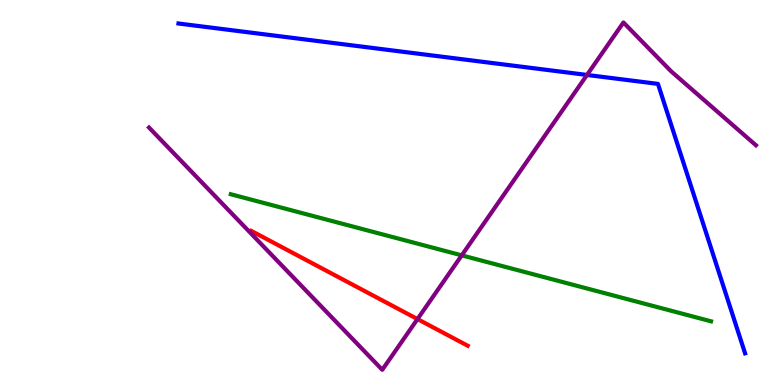[{'lines': ['blue', 'red'], 'intersections': []}, {'lines': ['green', 'red'], 'intersections': []}, {'lines': ['purple', 'red'], 'intersections': [{'x': 5.39, 'y': 1.71}]}, {'lines': ['blue', 'green'], 'intersections': []}, {'lines': ['blue', 'purple'], 'intersections': [{'x': 7.57, 'y': 8.05}]}, {'lines': ['green', 'purple'], 'intersections': [{'x': 5.96, 'y': 3.37}]}]